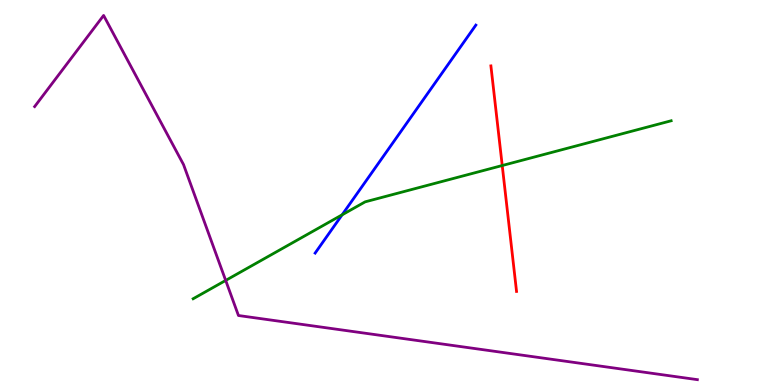[{'lines': ['blue', 'red'], 'intersections': []}, {'lines': ['green', 'red'], 'intersections': [{'x': 6.48, 'y': 5.7}]}, {'lines': ['purple', 'red'], 'intersections': []}, {'lines': ['blue', 'green'], 'intersections': [{'x': 4.41, 'y': 4.42}]}, {'lines': ['blue', 'purple'], 'intersections': []}, {'lines': ['green', 'purple'], 'intersections': [{'x': 2.91, 'y': 2.72}]}]